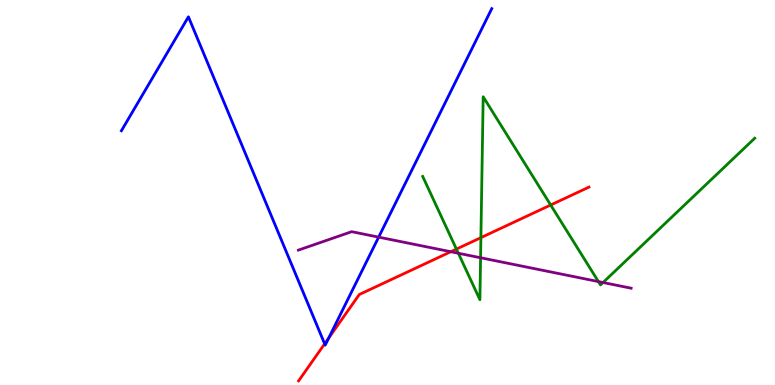[{'lines': ['blue', 'red'], 'intersections': [{'x': 4.19, 'y': 1.07}, {'x': 4.24, 'y': 1.22}]}, {'lines': ['green', 'red'], 'intersections': [{'x': 5.89, 'y': 3.53}, {'x': 6.21, 'y': 3.83}, {'x': 7.11, 'y': 4.68}]}, {'lines': ['purple', 'red'], 'intersections': [{'x': 5.82, 'y': 3.46}]}, {'lines': ['blue', 'green'], 'intersections': []}, {'lines': ['blue', 'purple'], 'intersections': [{'x': 4.89, 'y': 3.84}]}, {'lines': ['green', 'purple'], 'intersections': [{'x': 5.91, 'y': 3.42}, {'x': 6.2, 'y': 3.31}, {'x': 7.72, 'y': 2.69}, {'x': 7.78, 'y': 2.66}]}]